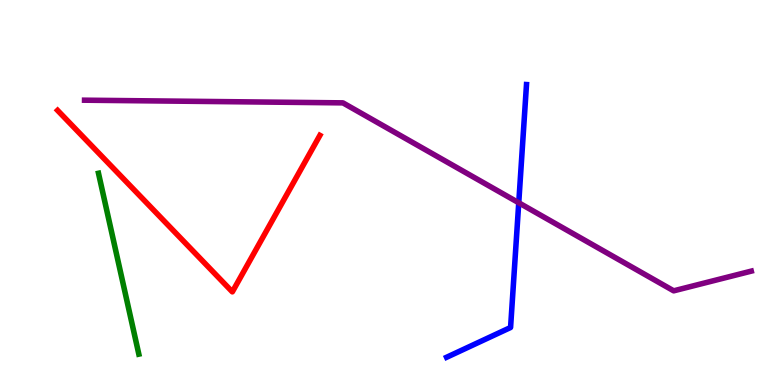[{'lines': ['blue', 'red'], 'intersections': []}, {'lines': ['green', 'red'], 'intersections': []}, {'lines': ['purple', 'red'], 'intersections': []}, {'lines': ['blue', 'green'], 'intersections': []}, {'lines': ['blue', 'purple'], 'intersections': [{'x': 6.69, 'y': 4.73}]}, {'lines': ['green', 'purple'], 'intersections': []}]